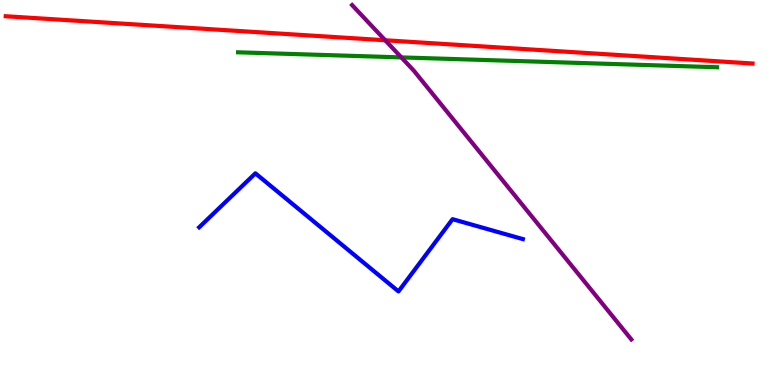[{'lines': ['blue', 'red'], 'intersections': []}, {'lines': ['green', 'red'], 'intersections': []}, {'lines': ['purple', 'red'], 'intersections': [{'x': 4.97, 'y': 8.95}]}, {'lines': ['blue', 'green'], 'intersections': []}, {'lines': ['blue', 'purple'], 'intersections': []}, {'lines': ['green', 'purple'], 'intersections': [{'x': 5.18, 'y': 8.51}]}]